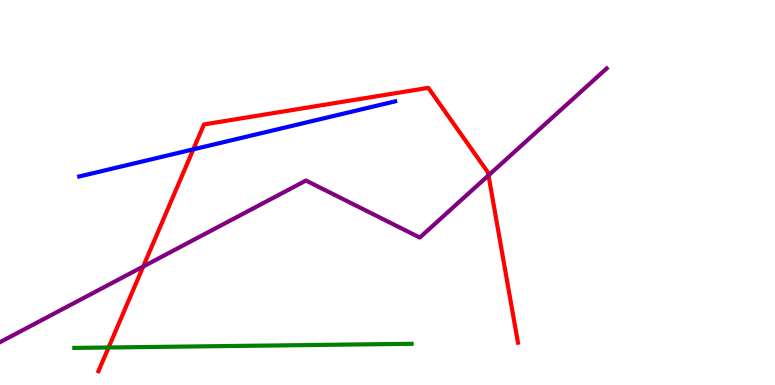[{'lines': ['blue', 'red'], 'intersections': [{'x': 2.49, 'y': 6.12}]}, {'lines': ['green', 'red'], 'intersections': [{'x': 1.4, 'y': 0.974}]}, {'lines': ['purple', 'red'], 'intersections': [{'x': 1.85, 'y': 3.08}, {'x': 6.3, 'y': 5.44}]}, {'lines': ['blue', 'green'], 'intersections': []}, {'lines': ['blue', 'purple'], 'intersections': []}, {'lines': ['green', 'purple'], 'intersections': []}]